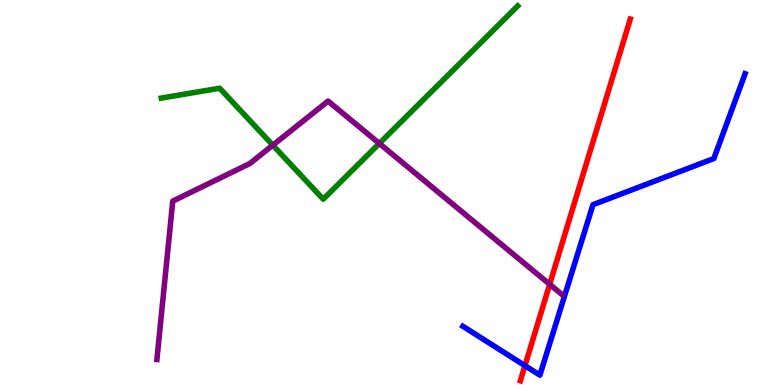[{'lines': ['blue', 'red'], 'intersections': [{'x': 6.77, 'y': 0.503}]}, {'lines': ['green', 'red'], 'intersections': []}, {'lines': ['purple', 'red'], 'intersections': [{'x': 7.09, 'y': 2.62}]}, {'lines': ['blue', 'green'], 'intersections': []}, {'lines': ['blue', 'purple'], 'intersections': []}, {'lines': ['green', 'purple'], 'intersections': [{'x': 3.52, 'y': 6.23}, {'x': 4.89, 'y': 6.27}]}]